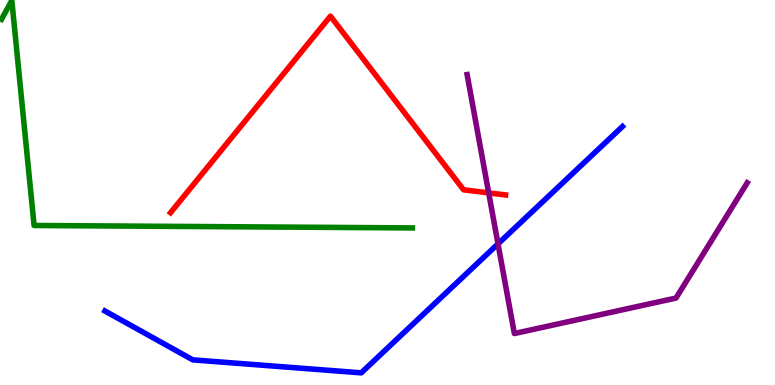[{'lines': ['blue', 'red'], 'intersections': []}, {'lines': ['green', 'red'], 'intersections': []}, {'lines': ['purple', 'red'], 'intersections': [{'x': 6.31, 'y': 4.99}]}, {'lines': ['blue', 'green'], 'intersections': []}, {'lines': ['blue', 'purple'], 'intersections': [{'x': 6.43, 'y': 3.67}]}, {'lines': ['green', 'purple'], 'intersections': []}]